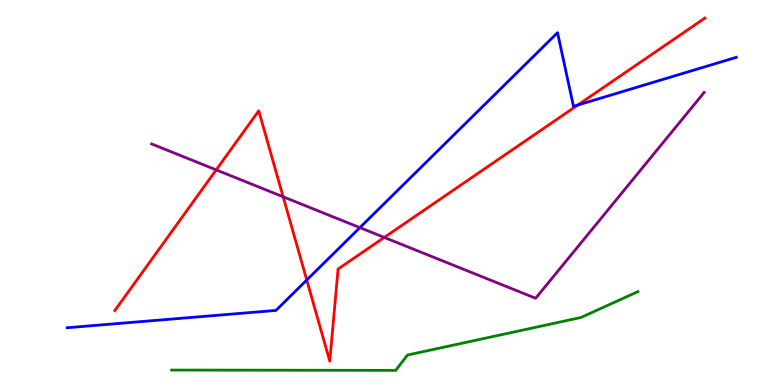[{'lines': ['blue', 'red'], 'intersections': [{'x': 3.96, 'y': 2.73}, {'x': 7.46, 'y': 7.27}]}, {'lines': ['green', 'red'], 'intersections': []}, {'lines': ['purple', 'red'], 'intersections': [{'x': 2.79, 'y': 5.59}, {'x': 3.65, 'y': 4.89}, {'x': 4.96, 'y': 3.83}]}, {'lines': ['blue', 'green'], 'intersections': []}, {'lines': ['blue', 'purple'], 'intersections': [{'x': 4.64, 'y': 4.09}]}, {'lines': ['green', 'purple'], 'intersections': []}]